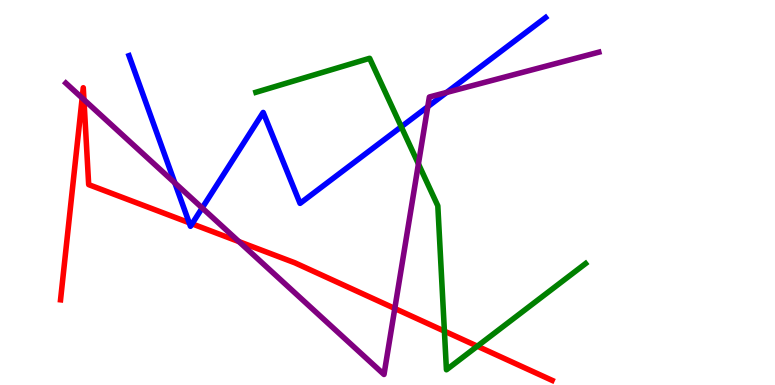[{'lines': ['blue', 'red'], 'intersections': [{'x': 2.44, 'y': 4.21}, {'x': 2.48, 'y': 4.19}]}, {'lines': ['green', 'red'], 'intersections': [{'x': 5.73, 'y': 1.4}, {'x': 6.16, 'y': 1.01}]}, {'lines': ['purple', 'red'], 'intersections': [{'x': 1.06, 'y': 7.45}, {'x': 1.08, 'y': 7.41}, {'x': 3.08, 'y': 3.72}, {'x': 5.09, 'y': 1.99}]}, {'lines': ['blue', 'green'], 'intersections': [{'x': 5.18, 'y': 6.71}]}, {'lines': ['blue', 'purple'], 'intersections': [{'x': 2.26, 'y': 5.25}, {'x': 2.61, 'y': 4.6}, {'x': 5.52, 'y': 7.23}, {'x': 5.76, 'y': 7.6}]}, {'lines': ['green', 'purple'], 'intersections': [{'x': 5.4, 'y': 5.74}]}]